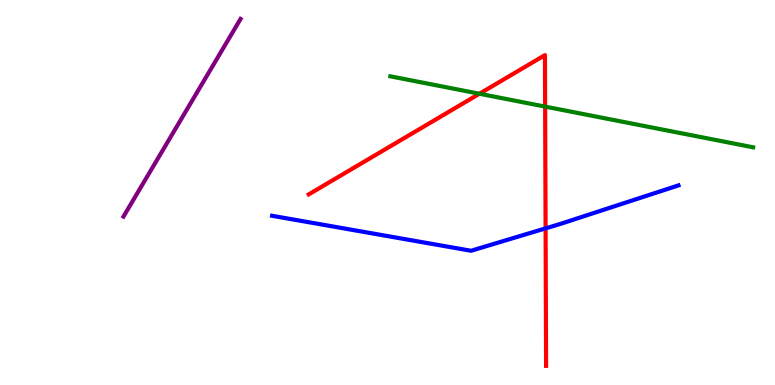[{'lines': ['blue', 'red'], 'intersections': [{'x': 7.04, 'y': 4.07}]}, {'lines': ['green', 'red'], 'intersections': [{'x': 6.19, 'y': 7.57}, {'x': 7.03, 'y': 7.23}]}, {'lines': ['purple', 'red'], 'intersections': []}, {'lines': ['blue', 'green'], 'intersections': []}, {'lines': ['blue', 'purple'], 'intersections': []}, {'lines': ['green', 'purple'], 'intersections': []}]